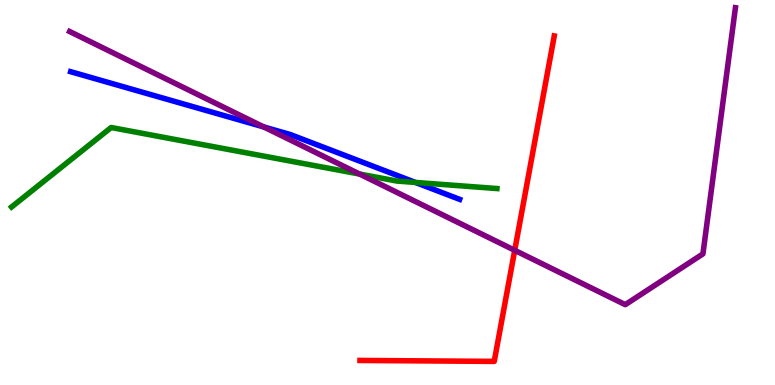[{'lines': ['blue', 'red'], 'intersections': []}, {'lines': ['green', 'red'], 'intersections': []}, {'lines': ['purple', 'red'], 'intersections': [{'x': 6.64, 'y': 3.5}]}, {'lines': ['blue', 'green'], 'intersections': [{'x': 5.36, 'y': 5.26}]}, {'lines': ['blue', 'purple'], 'intersections': [{'x': 3.4, 'y': 6.7}]}, {'lines': ['green', 'purple'], 'intersections': [{'x': 4.64, 'y': 5.48}]}]